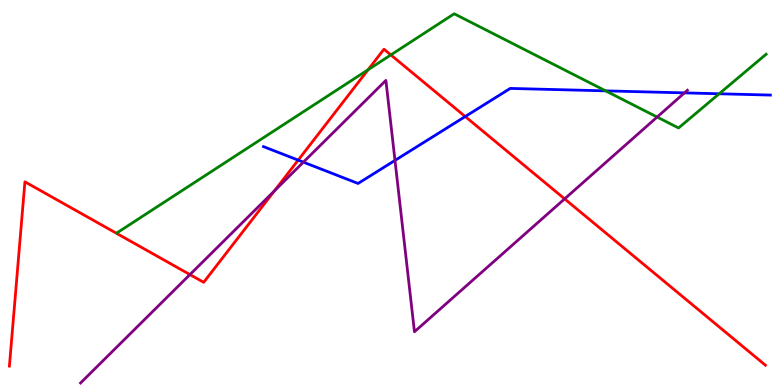[{'lines': ['blue', 'red'], 'intersections': [{'x': 3.85, 'y': 5.84}, {'x': 6.0, 'y': 6.97}]}, {'lines': ['green', 'red'], 'intersections': [{'x': 4.75, 'y': 8.19}, {'x': 5.04, 'y': 8.57}]}, {'lines': ['purple', 'red'], 'intersections': [{'x': 2.45, 'y': 2.87}, {'x': 3.54, 'y': 5.04}, {'x': 7.29, 'y': 4.83}]}, {'lines': ['blue', 'green'], 'intersections': [{'x': 7.81, 'y': 7.64}, {'x': 9.28, 'y': 7.56}]}, {'lines': ['blue', 'purple'], 'intersections': [{'x': 3.91, 'y': 5.79}, {'x': 5.1, 'y': 5.83}, {'x': 8.83, 'y': 7.59}]}, {'lines': ['green', 'purple'], 'intersections': [{'x': 8.48, 'y': 6.96}]}]